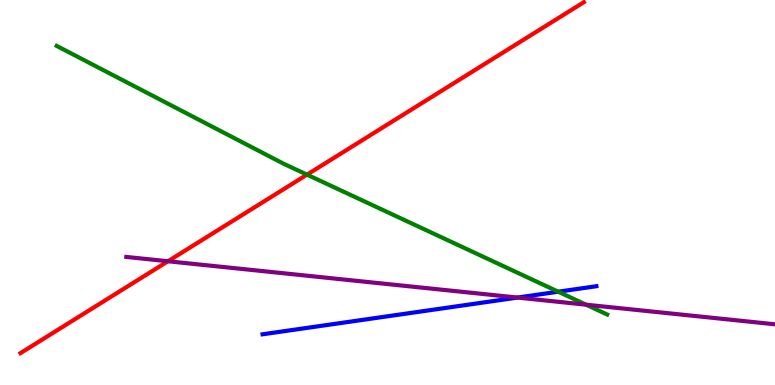[{'lines': ['blue', 'red'], 'intersections': []}, {'lines': ['green', 'red'], 'intersections': [{'x': 3.96, 'y': 5.46}]}, {'lines': ['purple', 'red'], 'intersections': [{'x': 2.17, 'y': 3.21}]}, {'lines': ['blue', 'green'], 'intersections': [{'x': 7.2, 'y': 2.42}]}, {'lines': ['blue', 'purple'], 'intersections': [{'x': 6.68, 'y': 2.27}]}, {'lines': ['green', 'purple'], 'intersections': [{'x': 7.56, 'y': 2.09}]}]